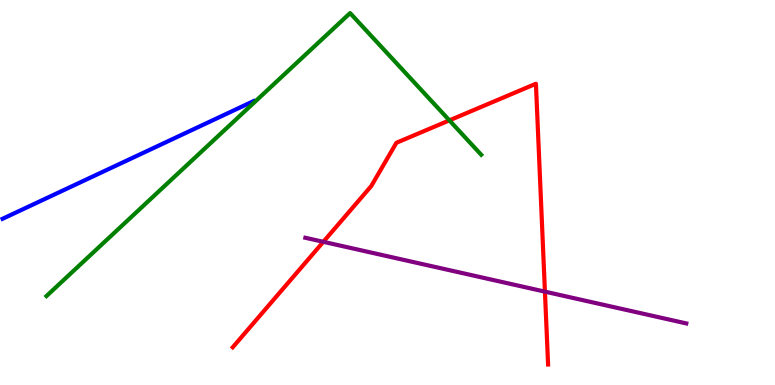[{'lines': ['blue', 'red'], 'intersections': []}, {'lines': ['green', 'red'], 'intersections': [{'x': 5.8, 'y': 6.87}]}, {'lines': ['purple', 'red'], 'intersections': [{'x': 4.17, 'y': 3.72}, {'x': 7.03, 'y': 2.42}]}, {'lines': ['blue', 'green'], 'intersections': []}, {'lines': ['blue', 'purple'], 'intersections': []}, {'lines': ['green', 'purple'], 'intersections': []}]